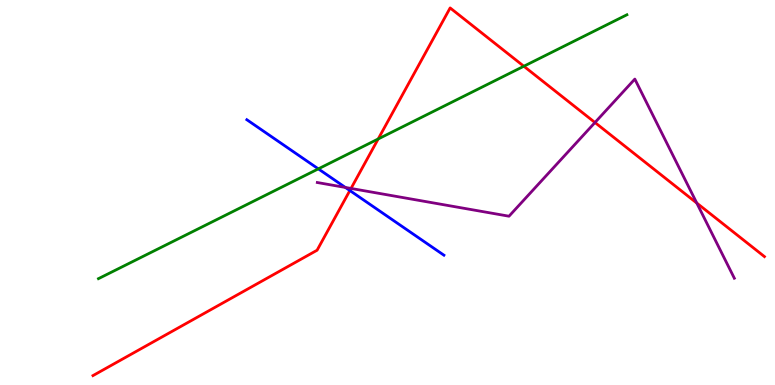[{'lines': ['blue', 'red'], 'intersections': [{'x': 4.51, 'y': 5.05}]}, {'lines': ['green', 'red'], 'intersections': [{'x': 4.88, 'y': 6.39}, {'x': 6.76, 'y': 8.28}]}, {'lines': ['purple', 'red'], 'intersections': [{'x': 4.53, 'y': 5.11}, {'x': 7.68, 'y': 6.82}, {'x': 8.99, 'y': 4.73}]}, {'lines': ['blue', 'green'], 'intersections': [{'x': 4.11, 'y': 5.61}]}, {'lines': ['blue', 'purple'], 'intersections': [{'x': 4.46, 'y': 5.13}]}, {'lines': ['green', 'purple'], 'intersections': []}]